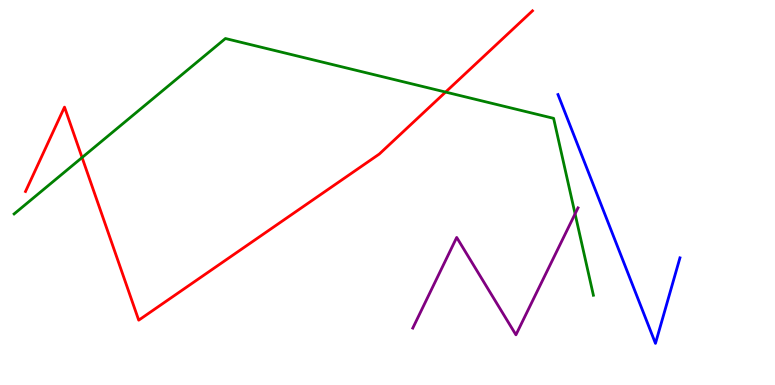[{'lines': ['blue', 'red'], 'intersections': []}, {'lines': ['green', 'red'], 'intersections': [{'x': 1.06, 'y': 5.91}, {'x': 5.75, 'y': 7.61}]}, {'lines': ['purple', 'red'], 'intersections': []}, {'lines': ['blue', 'green'], 'intersections': []}, {'lines': ['blue', 'purple'], 'intersections': []}, {'lines': ['green', 'purple'], 'intersections': [{'x': 7.42, 'y': 4.45}]}]